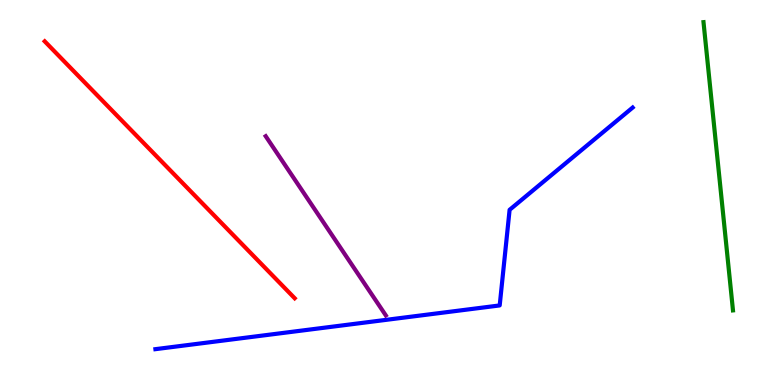[{'lines': ['blue', 'red'], 'intersections': []}, {'lines': ['green', 'red'], 'intersections': []}, {'lines': ['purple', 'red'], 'intersections': []}, {'lines': ['blue', 'green'], 'intersections': []}, {'lines': ['blue', 'purple'], 'intersections': []}, {'lines': ['green', 'purple'], 'intersections': []}]